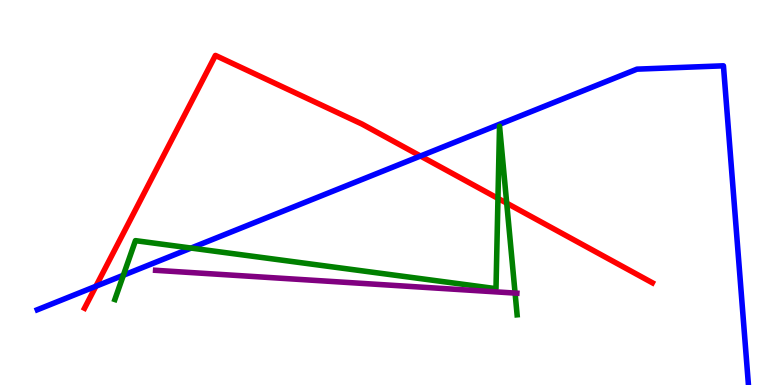[{'lines': ['blue', 'red'], 'intersections': [{'x': 1.24, 'y': 2.56}, {'x': 5.43, 'y': 5.95}]}, {'lines': ['green', 'red'], 'intersections': [{'x': 6.43, 'y': 4.85}, {'x': 6.54, 'y': 4.72}]}, {'lines': ['purple', 'red'], 'intersections': []}, {'lines': ['blue', 'green'], 'intersections': [{'x': 1.59, 'y': 2.85}, {'x': 2.47, 'y': 3.56}]}, {'lines': ['blue', 'purple'], 'intersections': []}, {'lines': ['green', 'purple'], 'intersections': [{'x': 6.65, 'y': 2.39}]}]